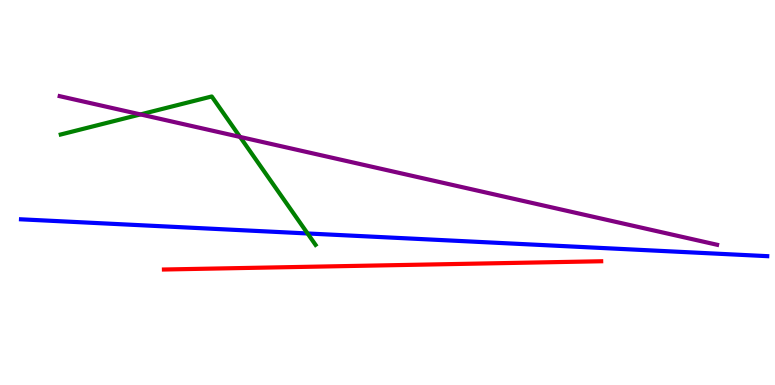[{'lines': ['blue', 'red'], 'intersections': []}, {'lines': ['green', 'red'], 'intersections': []}, {'lines': ['purple', 'red'], 'intersections': []}, {'lines': ['blue', 'green'], 'intersections': [{'x': 3.97, 'y': 3.94}]}, {'lines': ['blue', 'purple'], 'intersections': []}, {'lines': ['green', 'purple'], 'intersections': [{'x': 1.81, 'y': 7.03}, {'x': 3.1, 'y': 6.44}]}]